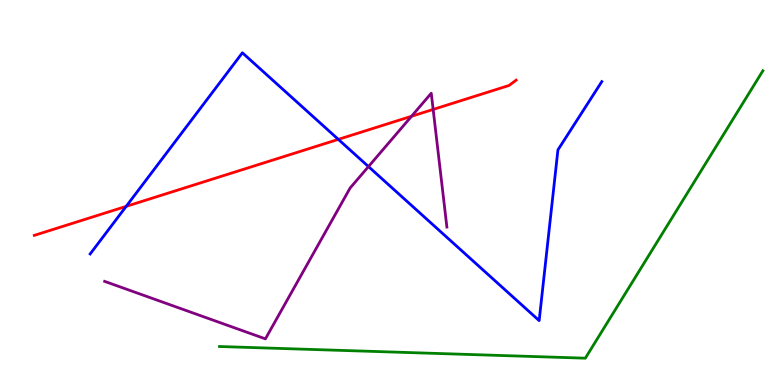[{'lines': ['blue', 'red'], 'intersections': [{'x': 1.63, 'y': 4.64}, {'x': 4.37, 'y': 6.38}]}, {'lines': ['green', 'red'], 'intersections': []}, {'lines': ['purple', 'red'], 'intersections': [{'x': 5.31, 'y': 6.98}, {'x': 5.59, 'y': 7.16}]}, {'lines': ['blue', 'green'], 'intersections': []}, {'lines': ['blue', 'purple'], 'intersections': [{'x': 4.75, 'y': 5.67}]}, {'lines': ['green', 'purple'], 'intersections': []}]